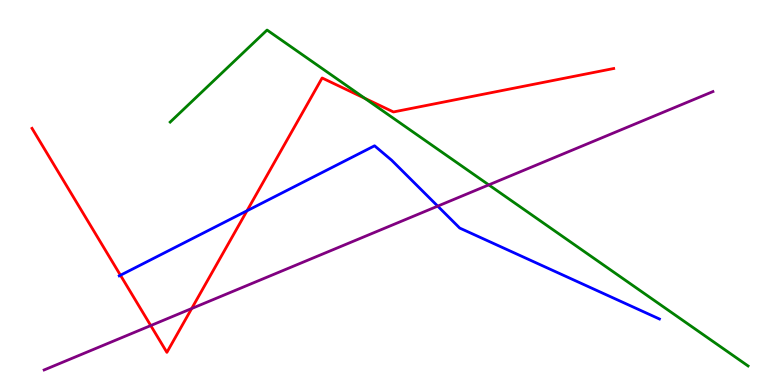[{'lines': ['blue', 'red'], 'intersections': [{'x': 1.55, 'y': 2.85}, {'x': 3.19, 'y': 4.53}]}, {'lines': ['green', 'red'], 'intersections': [{'x': 4.71, 'y': 7.45}]}, {'lines': ['purple', 'red'], 'intersections': [{'x': 1.95, 'y': 1.54}, {'x': 2.47, 'y': 1.99}]}, {'lines': ['blue', 'green'], 'intersections': []}, {'lines': ['blue', 'purple'], 'intersections': [{'x': 5.65, 'y': 4.65}]}, {'lines': ['green', 'purple'], 'intersections': [{'x': 6.31, 'y': 5.2}]}]